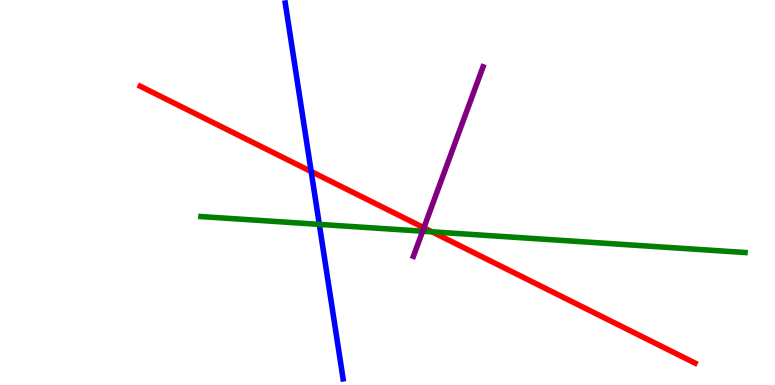[{'lines': ['blue', 'red'], 'intersections': [{'x': 4.02, 'y': 5.54}]}, {'lines': ['green', 'red'], 'intersections': [{'x': 5.57, 'y': 3.98}]}, {'lines': ['purple', 'red'], 'intersections': [{'x': 5.47, 'y': 4.08}]}, {'lines': ['blue', 'green'], 'intersections': [{'x': 4.12, 'y': 4.17}]}, {'lines': ['blue', 'purple'], 'intersections': []}, {'lines': ['green', 'purple'], 'intersections': [{'x': 5.45, 'y': 3.99}]}]